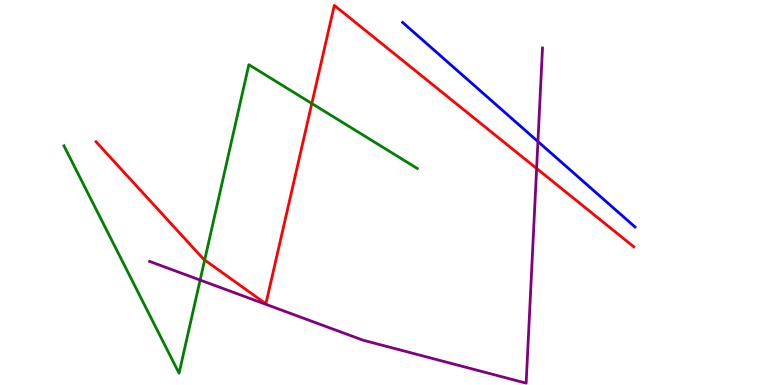[{'lines': ['blue', 'red'], 'intersections': []}, {'lines': ['green', 'red'], 'intersections': [{'x': 2.64, 'y': 3.25}, {'x': 4.02, 'y': 7.31}]}, {'lines': ['purple', 'red'], 'intersections': [{'x': 6.92, 'y': 5.62}]}, {'lines': ['blue', 'green'], 'intersections': []}, {'lines': ['blue', 'purple'], 'intersections': [{'x': 6.94, 'y': 6.32}]}, {'lines': ['green', 'purple'], 'intersections': [{'x': 2.58, 'y': 2.73}]}]